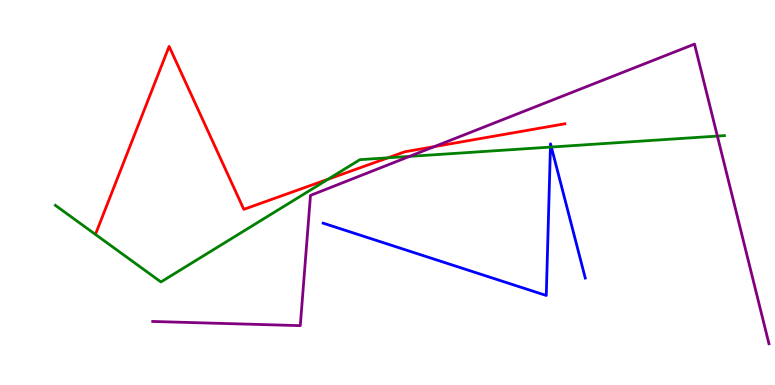[{'lines': ['blue', 'red'], 'intersections': []}, {'lines': ['green', 'red'], 'intersections': [{'x': 4.23, 'y': 5.34}, {'x': 5.01, 'y': 5.9}]}, {'lines': ['purple', 'red'], 'intersections': [{'x': 5.6, 'y': 6.19}]}, {'lines': ['blue', 'green'], 'intersections': [{'x': 7.1, 'y': 6.18}, {'x': 7.11, 'y': 6.18}]}, {'lines': ['blue', 'purple'], 'intersections': []}, {'lines': ['green', 'purple'], 'intersections': [{'x': 5.28, 'y': 5.94}, {'x': 9.26, 'y': 6.47}]}]